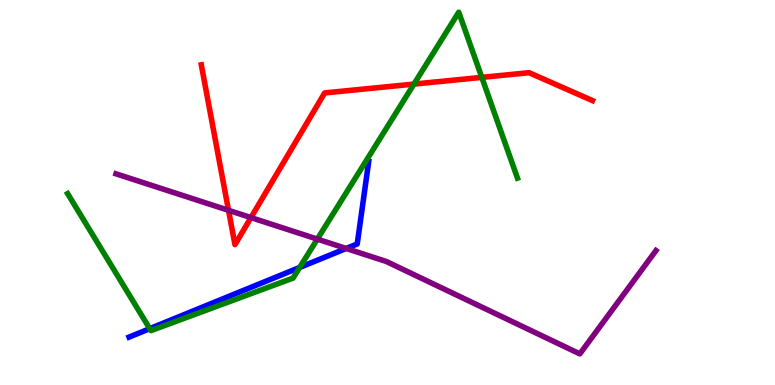[{'lines': ['blue', 'red'], 'intersections': []}, {'lines': ['green', 'red'], 'intersections': [{'x': 5.34, 'y': 7.82}, {'x': 6.22, 'y': 7.99}]}, {'lines': ['purple', 'red'], 'intersections': [{'x': 2.95, 'y': 4.54}, {'x': 3.24, 'y': 4.35}]}, {'lines': ['blue', 'green'], 'intersections': [{'x': 1.93, 'y': 1.46}, {'x': 3.87, 'y': 3.05}]}, {'lines': ['blue', 'purple'], 'intersections': [{'x': 4.47, 'y': 3.55}]}, {'lines': ['green', 'purple'], 'intersections': [{'x': 4.09, 'y': 3.79}]}]